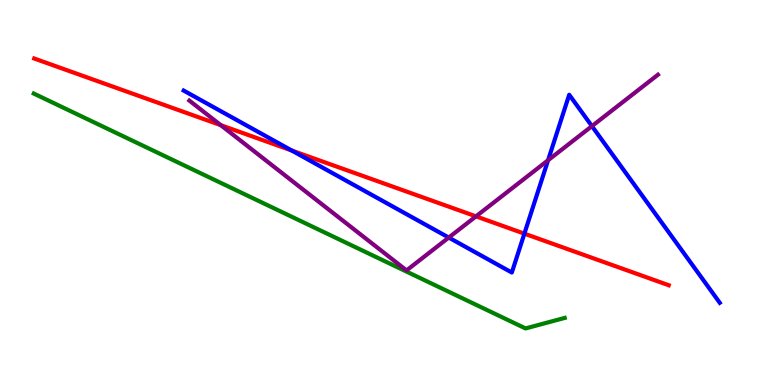[{'lines': ['blue', 'red'], 'intersections': [{'x': 3.77, 'y': 6.09}, {'x': 6.77, 'y': 3.93}]}, {'lines': ['green', 'red'], 'intersections': []}, {'lines': ['purple', 'red'], 'intersections': [{'x': 2.85, 'y': 6.75}, {'x': 6.14, 'y': 4.38}]}, {'lines': ['blue', 'green'], 'intersections': []}, {'lines': ['blue', 'purple'], 'intersections': [{'x': 5.79, 'y': 3.83}, {'x': 7.07, 'y': 5.84}, {'x': 7.64, 'y': 6.72}]}, {'lines': ['green', 'purple'], 'intersections': []}]